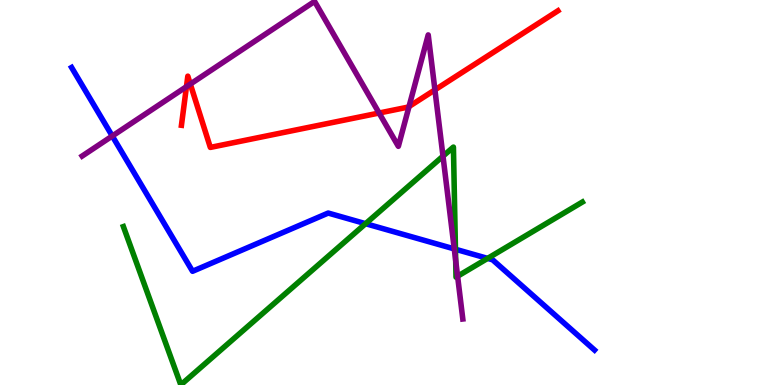[{'lines': ['blue', 'red'], 'intersections': []}, {'lines': ['green', 'red'], 'intersections': []}, {'lines': ['purple', 'red'], 'intersections': [{'x': 2.41, 'y': 7.75}, {'x': 2.46, 'y': 7.82}, {'x': 4.89, 'y': 7.06}, {'x': 5.28, 'y': 7.23}, {'x': 5.61, 'y': 7.67}]}, {'lines': ['blue', 'green'], 'intersections': [{'x': 4.72, 'y': 4.19}, {'x': 5.88, 'y': 3.53}, {'x': 6.29, 'y': 3.29}]}, {'lines': ['blue', 'purple'], 'intersections': [{'x': 1.45, 'y': 6.47}, {'x': 5.86, 'y': 3.53}]}, {'lines': ['green', 'purple'], 'intersections': [{'x': 5.72, 'y': 5.94}, {'x': 5.88, 'y': 3.23}, {'x': 5.9, 'y': 2.83}]}]